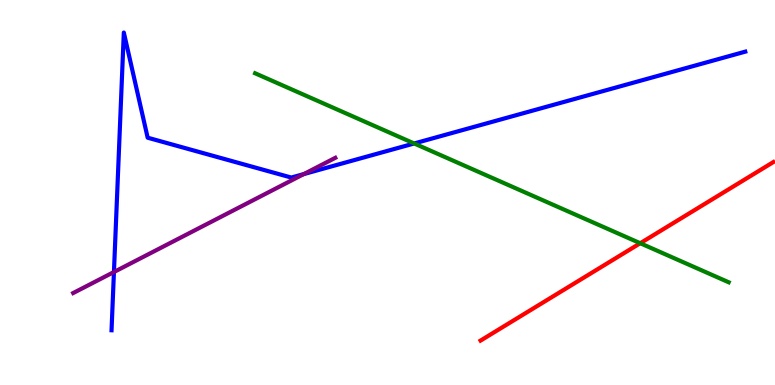[{'lines': ['blue', 'red'], 'intersections': []}, {'lines': ['green', 'red'], 'intersections': [{'x': 8.26, 'y': 3.68}]}, {'lines': ['purple', 'red'], 'intersections': []}, {'lines': ['blue', 'green'], 'intersections': [{'x': 5.34, 'y': 6.27}]}, {'lines': ['blue', 'purple'], 'intersections': [{'x': 1.47, 'y': 2.93}, {'x': 3.92, 'y': 5.48}]}, {'lines': ['green', 'purple'], 'intersections': []}]